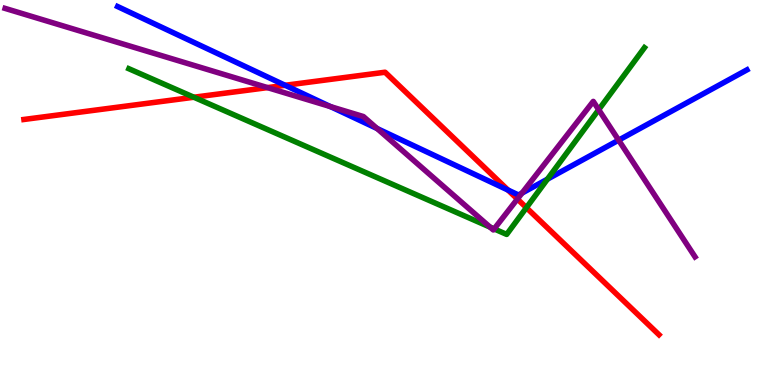[{'lines': ['blue', 'red'], 'intersections': [{'x': 3.68, 'y': 7.78}, {'x': 6.56, 'y': 5.06}]}, {'lines': ['green', 'red'], 'intersections': [{'x': 2.5, 'y': 7.47}, {'x': 6.79, 'y': 4.61}]}, {'lines': ['purple', 'red'], 'intersections': [{'x': 3.45, 'y': 7.72}, {'x': 6.68, 'y': 4.83}]}, {'lines': ['blue', 'green'], 'intersections': [{'x': 7.06, 'y': 5.35}]}, {'lines': ['blue', 'purple'], 'intersections': [{'x': 4.26, 'y': 7.23}, {'x': 4.87, 'y': 6.66}, {'x': 6.74, 'y': 4.98}, {'x': 7.98, 'y': 6.36}]}, {'lines': ['green', 'purple'], 'intersections': [{'x': 6.32, 'y': 4.1}, {'x': 6.38, 'y': 4.05}, {'x': 7.73, 'y': 7.15}]}]